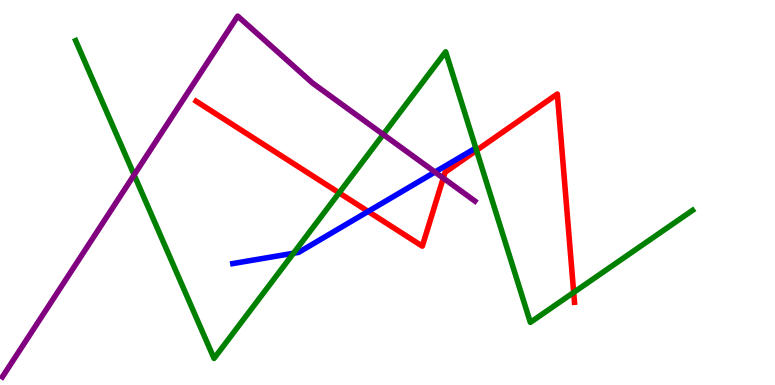[{'lines': ['blue', 'red'], 'intersections': [{'x': 4.75, 'y': 4.51}]}, {'lines': ['green', 'red'], 'intersections': [{'x': 4.38, 'y': 4.99}, {'x': 6.15, 'y': 6.09}, {'x': 7.4, 'y': 2.4}]}, {'lines': ['purple', 'red'], 'intersections': [{'x': 5.72, 'y': 5.37}]}, {'lines': ['blue', 'green'], 'intersections': [{'x': 3.79, 'y': 3.42}]}, {'lines': ['blue', 'purple'], 'intersections': [{'x': 5.61, 'y': 5.53}]}, {'lines': ['green', 'purple'], 'intersections': [{'x': 1.73, 'y': 5.46}, {'x': 4.94, 'y': 6.51}]}]